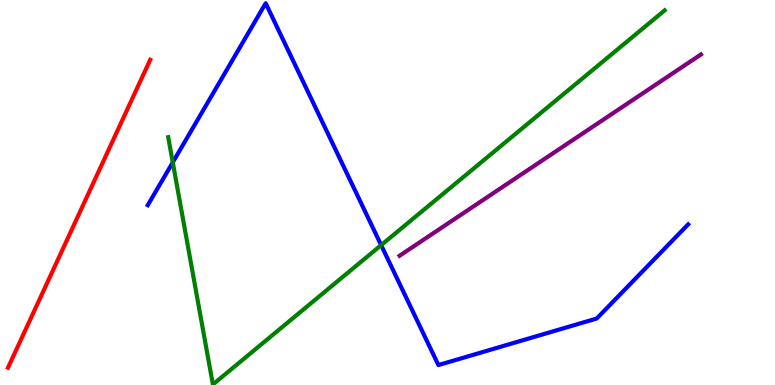[{'lines': ['blue', 'red'], 'intersections': []}, {'lines': ['green', 'red'], 'intersections': []}, {'lines': ['purple', 'red'], 'intersections': []}, {'lines': ['blue', 'green'], 'intersections': [{'x': 2.23, 'y': 5.78}, {'x': 4.92, 'y': 3.63}]}, {'lines': ['blue', 'purple'], 'intersections': []}, {'lines': ['green', 'purple'], 'intersections': []}]